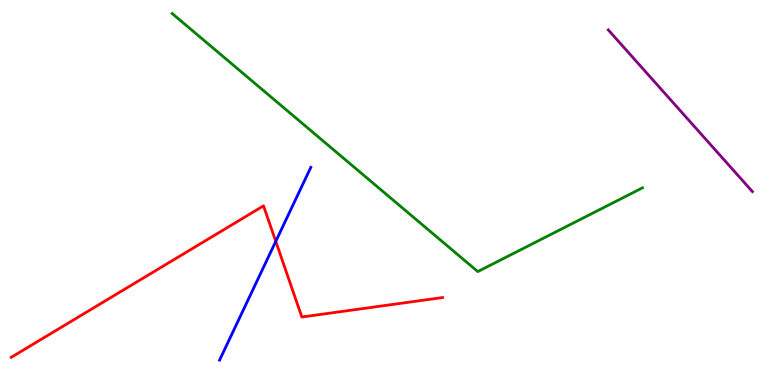[{'lines': ['blue', 'red'], 'intersections': [{'x': 3.56, 'y': 3.73}]}, {'lines': ['green', 'red'], 'intersections': []}, {'lines': ['purple', 'red'], 'intersections': []}, {'lines': ['blue', 'green'], 'intersections': []}, {'lines': ['blue', 'purple'], 'intersections': []}, {'lines': ['green', 'purple'], 'intersections': []}]